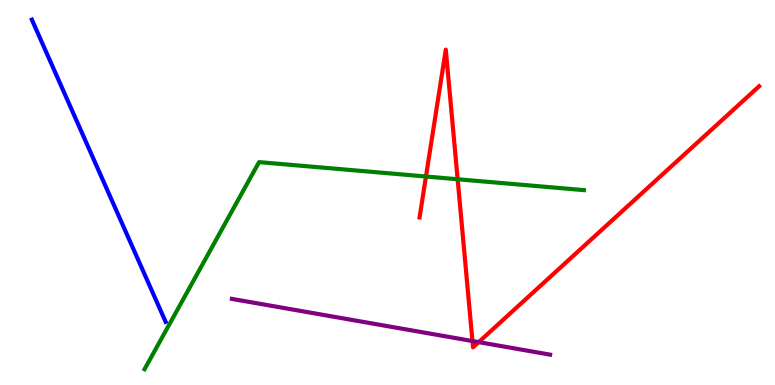[{'lines': ['blue', 'red'], 'intersections': []}, {'lines': ['green', 'red'], 'intersections': [{'x': 5.5, 'y': 5.42}, {'x': 5.91, 'y': 5.34}]}, {'lines': ['purple', 'red'], 'intersections': [{'x': 6.1, 'y': 1.14}, {'x': 6.18, 'y': 1.11}]}, {'lines': ['blue', 'green'], 'intersections': []}, {'lines': ['blue', 'purple'], 'intersections': []}, {'lines': ['green', 'purple'], 'intersections': []}]